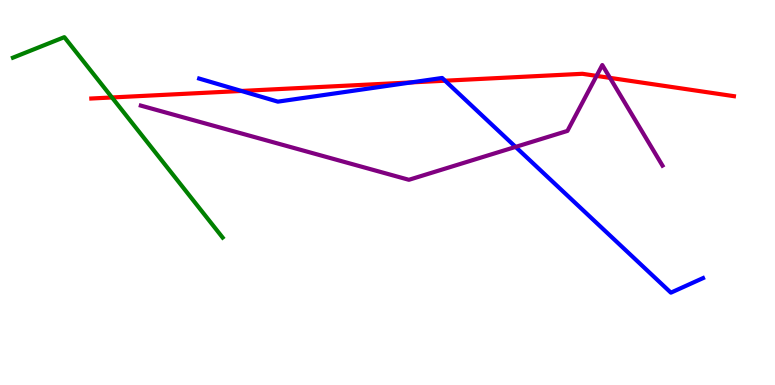[{'lines': ['blue', 'red'], 'intersections': [{'x': 3.12, 'y': 7.64}, {'x': 5.31, 'y': 7.86}, {'x': 5.74, 'y': 7.9}]}, {'lines': ['green', 'red'], 'intersections': [{'x': 1.44, 'y': 7.47}]}, {'lines': ['purple', 'red'], 'intersections': [{'x': 7.7, 'y': 8.03}, {'x': 7.87, 'y': 7.98}]}, {'lines': ['blue', 'green'], 'intersections': []}, {'lines': ['blue', 'purple'], 'intersections': [{'x': 6.65, 'y': 6.18}]}, {'lines': ['green', 'purple'], 'intersections': []}]